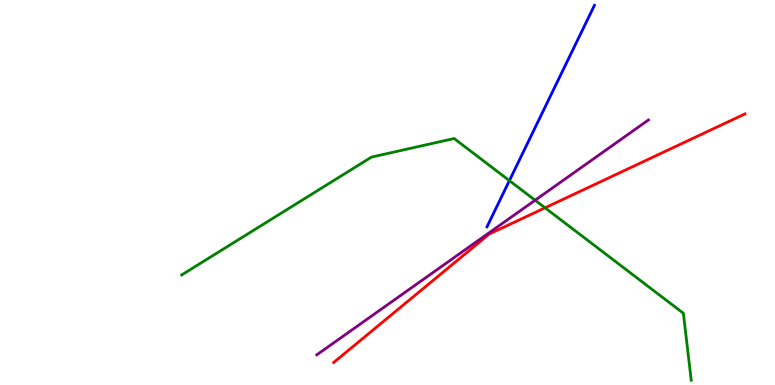[{'lines': ['blue', 'red'], 'intersections': []}, {'lines': ['green', 'red'], 'intersections': [{'x': 7.03, 'y': 4.6}]}, {'lines': ['purple', 'red'], 'intersections': []}, {'lines': ['blue', 'green'], 'intersections': [{'x': 6.57, 'y': 5.31}]}, {'lines': ['blue', 'purple'], 'intersections': []}, {'lines': ['green', 'purple'], 'intersections': [{'x': 6.9, 'y': 4.8}]}]